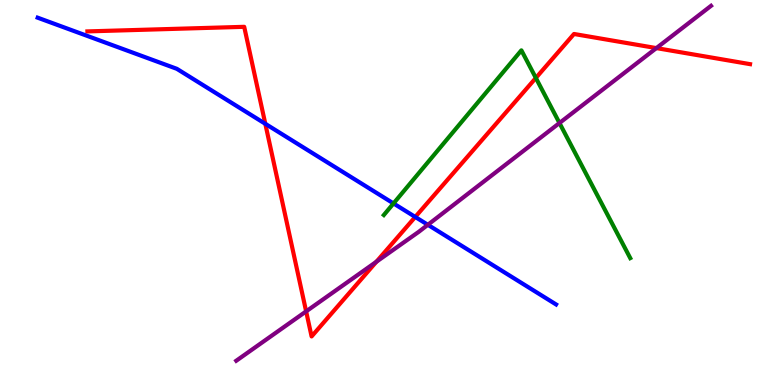[{'lines': ['blue', 'red'], 'intersections': [{'x': 3.42, 'y': 6.78}, {'x': 5.36, 'y': 4.36}]}, {'lines': ['green', 'red'], 'intersections': [{'x': 6.91, 'y': 7.98}]}, {'lines': ['purple', 'red'], 'intersections': [{'x': 3.95, 'y': 1.91}, {'x': 4.86, 'y': 3.2}, {'x': 8.47, 'y': 8.75}]}, {'lines': ['blue', 'green'], 'intersections': [{'x': 5.08, 'y': 4.72}]}, {'lines': ['blue', 'purple'], 'intersections': [{'x': 5.52, 'y': 4.16}]}, {'lines': ['green', 'purple'], 'intersections': [{'x': 7.22, 'y': 6.8}]}]